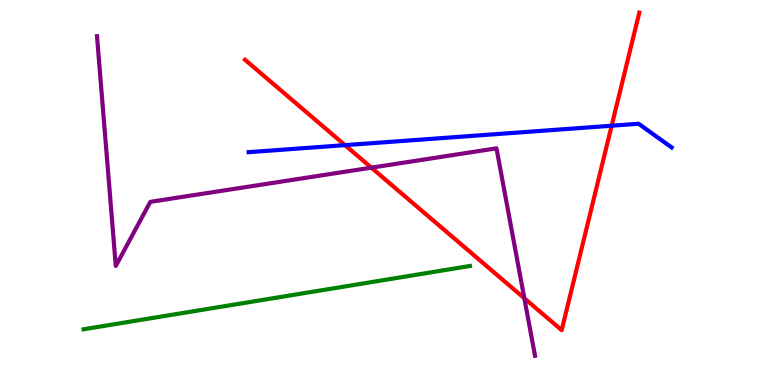[{'lines': ['blue', 'red'], 'intersections': [{'x': 4.45, 'y': 6.23}, {'x': 7.89, 'y': 6.73}]}, {'lines': ['green', 'red'], 'intersections': []}, {'lines': ['purple', 'red'], 'intersections': [{'x': 4.79, 'y': 5.64}, {'x': 6.77, 'y': 2.25}]}, {'lines': ['blue', 'green'], 'intersections': []}, {'lines': ['blue', 'purple'], 'intersections': []}, {'lines': ['green', 'purple'], 'intersections': []}]